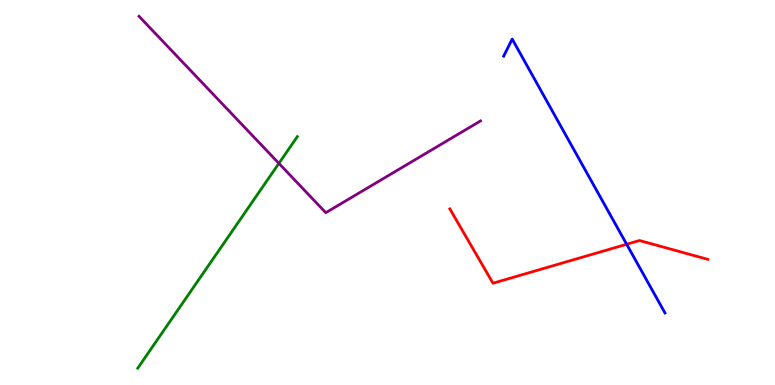[{'lines': ['blue', 'red'], 'intersections': [{'x': 8.09, 'y': 3.66}]}, {'lines': ['green', 'red'], 'intersections': []}, {'lines': ['purple', 'red'], 'intersections': []}, {'lines': ['blue', 'green'], 'intersections': []}, {'lines': ['blue', 'purple'], 'intersections': []}, {'lines': ['green', 'purple'], 'intersections': [{'x': 3.6, 'y': 5.76}]}]